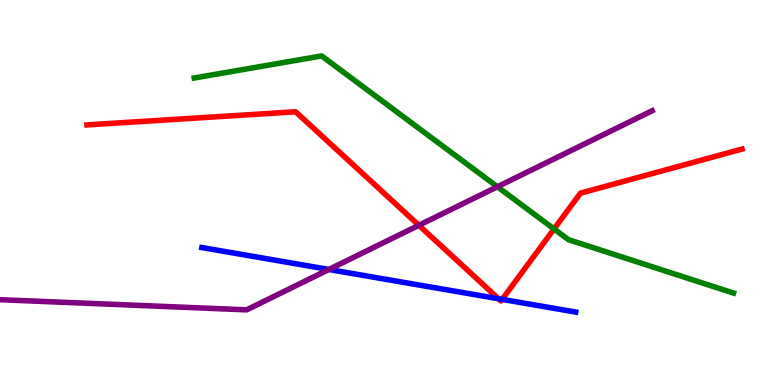[{'lines': ['blue', 'red'], 'intersections': [{'x': 6.43, 'y': 2.24}, {'x': 6.48, 'y': 2.22}]}, {'lines': ['green', 'red'], 'intersections': [{'x': 7.15, 'y': 4.05}]}, {'lines': ['purple', 'red'], 'intersections': [{'x': 5.4, 'y': 4.15}]}, {'lines': ['blue', 'green'], 'intersections': []}, {'lines': ['blue', 'purple'], 'intersections': [{'x': 4.24, 'y': 3.0}]}, {'lines': ['green', 'purple'], 'intersections': [{'x': 6.42, 'y': 5.15}]}]